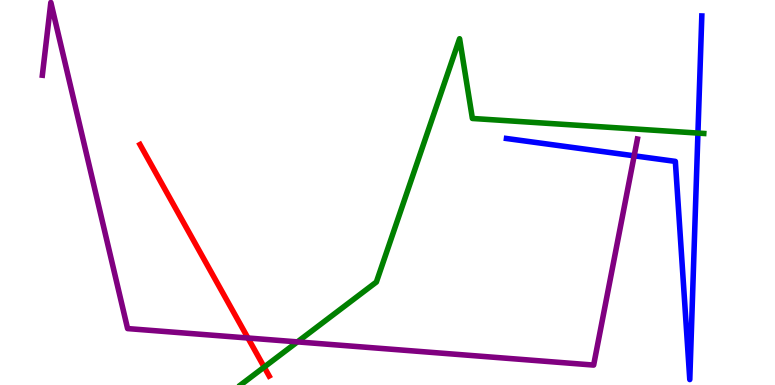[{'lines': ['blue', 'red'], 'intersections': []}, {'lines': ['green', 'red'], 'intersections': [{'x': 3.41, 'y': 0.466}]}, {'lines': ['purple', 'red'], 'intersections': [{'x': 3.2, 'y': 1.22}]}, {'lines': ['blue', 'green'], 'intersections': [{'x': 9.01, 'y': 6.54}]}, {'lines': ['blue', 'purple'], 'intersections': [{'x': 8.18, 'y': 5.95}]}, {'lines': ['green', 'purple'], 'intersections': [{'x': 3.84, 'y': 1.12}]}]